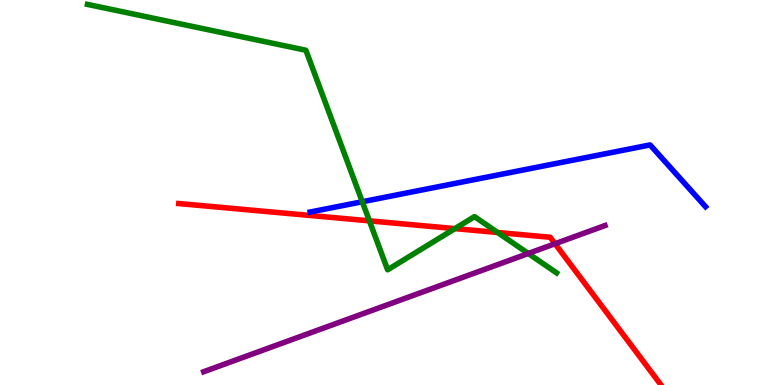[{'lines': ['blue', 'red'], 'intersections': []}, {'lines': ['green', 'red'], 'intersections': [{'x': 4.77, 'y': 4.26}, {'x': 5.87, 'y': 4.06}, {'x': 6.42, 'y': 3.96}]}, {'lines': ['purple', 'red'], 'intersections': [{'x': 7.16, 'y': 3.67}]}, {'lines': ['blue', 'green'], 'intersections': [{'x': 4.67, 'y': 4.76}]}, {'lines': ['blue', 'purple'], 'intersections': []}, {'lines': ['green', 'purple'], 'intersections': [{'x': 6.82, 'y': 3.42}]}]